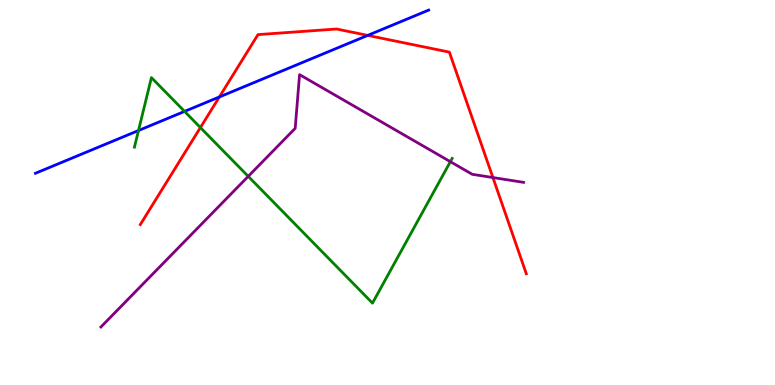[{'lines': ['blue', 'red'], 'intersections': [{'x': 2.83, 'y': 7.48}, {'x': 4.74, 'y': 9.08}]}, {'lines': ['green', 'red'], 'intersections': [{'x': 2.59, 'y': 6.69}]}, {'lines': ['purple', 'red'], 'intersections': [{'x': 6.36, 'y': 5.39}]}, {'lines': ['blue', 'green'], 'intersections': [{'x': 1.79, 'y': 6.61}, {'x': 2.38, 'y': 7.11}]}, {'lines': ['blue', 'purple'], 'intersections': []}, {'lines': ['green', 'purple'], 'intersections': [{'x': 3.2, 'y': 5.42}, {'x': 5.81, 'y': 5.8}]}]